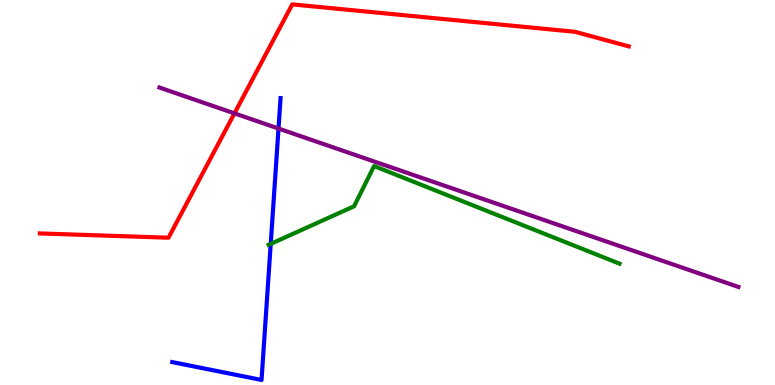[{'lines': ['blue', 'red'], 'intersections': []}, {'lines': ['green', 'red'], 'intersections': []}, {'lines': ['purple', 'red'], 'intersections': [{'x': 3.03, 'y': 7.06}]}, {'lines': ['blue', 'green'], 'intersections': [{'x': 3.49, 'y': 3.67}]}, {'lines': ['blue', 'purple'], 'intersections': [{'x': 3.59, 'y': 6.66}]}, {'lines': ['green', 'purple'], 'intersections': []}]